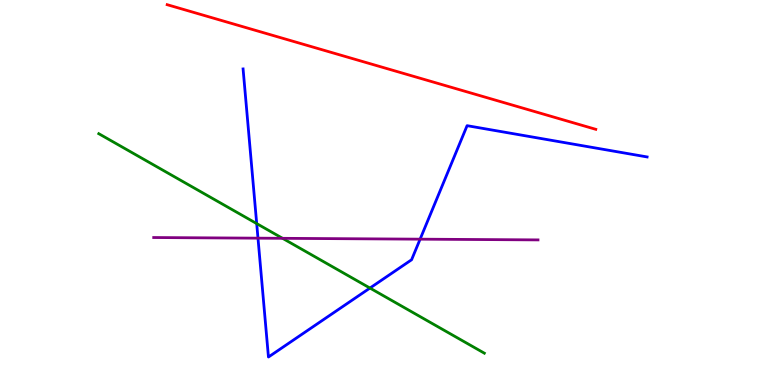[{'lines': ['blue', 'red'], 'intersections': []}, {'lines': ['green', 'red'], 'intersections': []}, {'lines': ['purple', 'red'], 'intersections': []}, {'lines': ['blue', 'green'], 'intersections': [{'x': 3.31, 'y': 4.19}, {'x': 4.77, 'y': 2.52}]}, {'lines': ['blue', 'purple'], 'intersections': [{'x': 3.33, 'y': 3.81}, {'x': 5.42, 'y': 3.79}]}, {'lines': ['green', 'purple'], 'intersections': [{'x': 3.65, 'y': 3.81}]}]